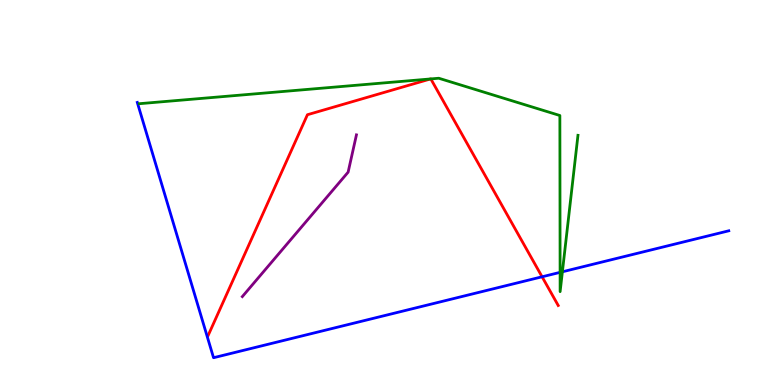[{'lines': ['blue', 'red'], 'intersections': [{'x': 6.99, 'y': 2.81}]}, {'lines': ['green', 'red'], 'intersections': [{'x': 5.55, 'y': 7.95}, {'x': 5.56, 'y': 7.95}]}, {'lines': ['purple', 'red'], 'intersections': []}, {'lines': ['blue', 'green'], 'intersections': [{'x': 7.23, 'y': 2.93}, {'x': 7.26, 'y': 2.94}]}, {'lines': ['blue', 'purple'], 'intersections': []}, {'lines': ['green', 'purple'], 'intersections': []}]